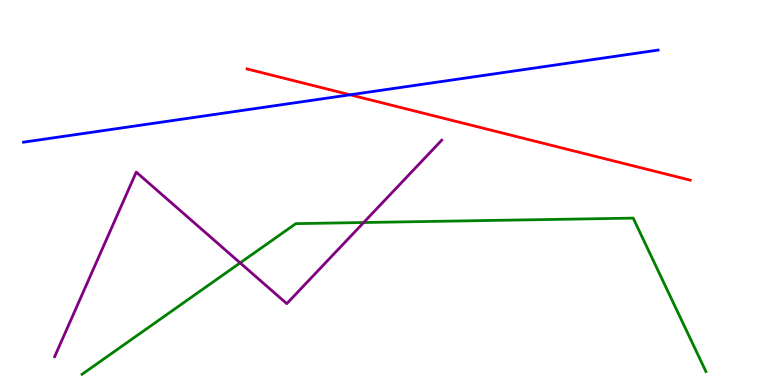[{'lines': ['blue', 'red'], 'intersections': [{'x': 4.52, 'y': 7.54}]}, {'lines': ['green', 'red'], 'intersections': []}, {'lines': ['purple', 'red'], 'intersections': []}, {'lines': ['blue', 'green'], 'intersections': []}, {'lines': ['blue', 'purple'], 'intersections': []}, {'lines': ['green', 'purple'], 'intersections': [{'x': 3.1, 'y': 3.17}, {'x': 4.69, 'y': 4.22}]}]